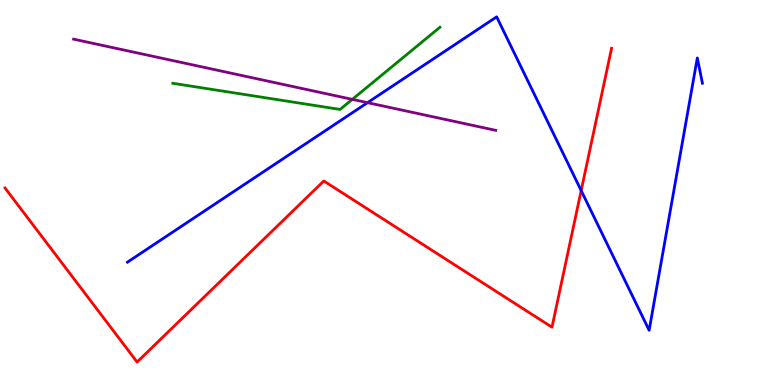[{'lines': ['blue', 'red'], 'intersections': [{'x': 7.5, 'y': 5.05}]}, {'lines': ['green', 'red'], 'intersections': []}, {'lines': ['purple', 'red'], 'intersections': []}, {'lines': ['blue', 'green'], 'intersections': []}, {'lines': ['blue', 'purple'], 'intersections': [{'x': 4.74, 'y': 7.33}]}, {'lines': ['green', 'purple'], 'intersections': [{'x': 4.55, 'y': 7.42}]}]